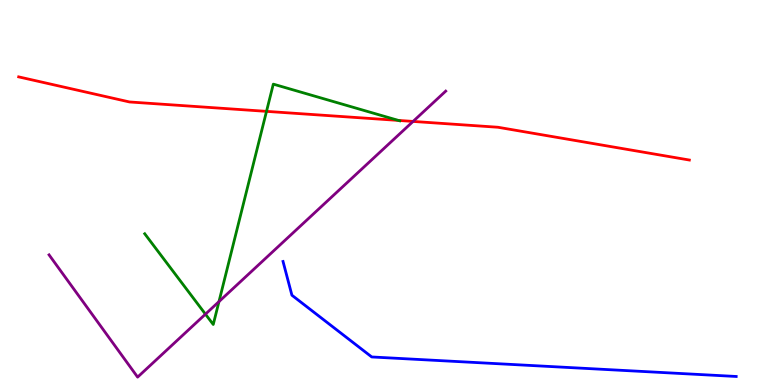[{'lines': ['blue', 'red'], 'intersections': []}, {'lines': ['green', 'red'], 'intersections': [{'x': 3.44, 'y': 7.11}, {'x': 5.14, 'y': 6.87}]}, {'lines': ['purple', 'red'], 'intersections': [{'x': 5.33, 'y': 6.85}]}, {'lines': ['blue', 'green'], 'intersections': []}, {'lines': ['blue', 'purple'], 'intersections': []}, {'lines': ['green', 'purple'], 'intersections': [{'x': 2.65, 'y': 1.84}, {'x': 2.83, 'y': 2.17}]}]